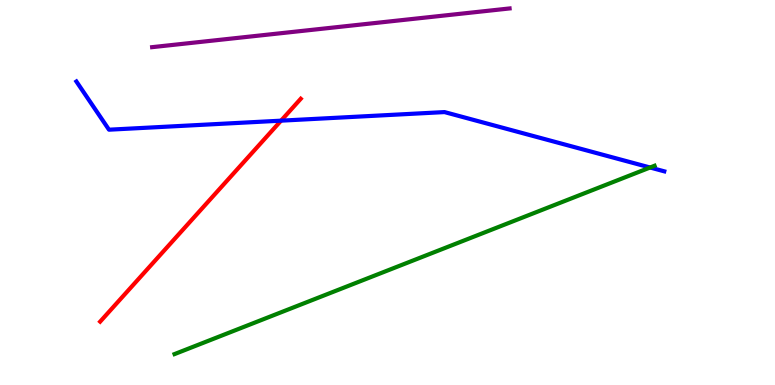[{'lines': ['blue', 'red'], 'intersections': [{'x': 3.63, 'y': 6.87}]}, {'lines': ['green', 'red'], 'intersections': []}, {'lines': ['purple', 'red'], 'intersections': []}, {'lines': ['blue', 'green'], 'intersections': [{'x': 8.39, 'y': 5.65}]}, {'lines': ['blue', 'purple'], 'intersections': []}, {'lines': ['green', 'purple'], 'intersections': []}]